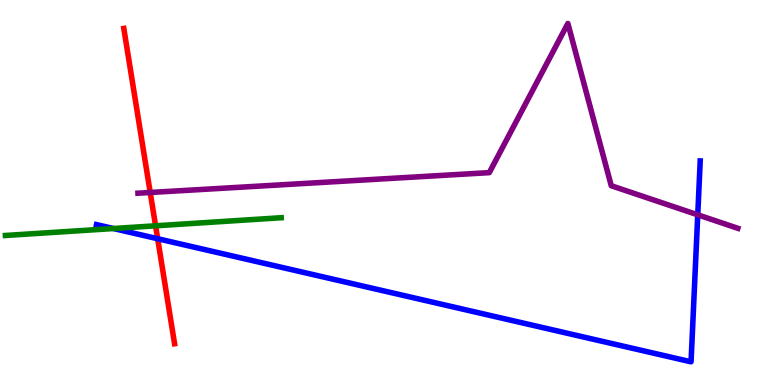[{'lines': ['blue', 'red'], 'intersections': [{'x': 2.03, 'y': 3.8}]}, {'lines': ['green', 'red'], 'intersections': [{'x': 2.01, 'y': 4.13}]}, {'lines': ['purple', 'red'], 'intersections': [{'x': 1.94, 'y': 5.0}]}, {'lines': ['blue', 'green'], 'intersections': [{'x': 1.46, 'y': 4.06}]}, {'lines': ['blue', 'purple'], 'intersections': [{'x': 9.0, 'y': 4.42}]}, {'lines': ['green', 'purple'], 'intersections': []}]